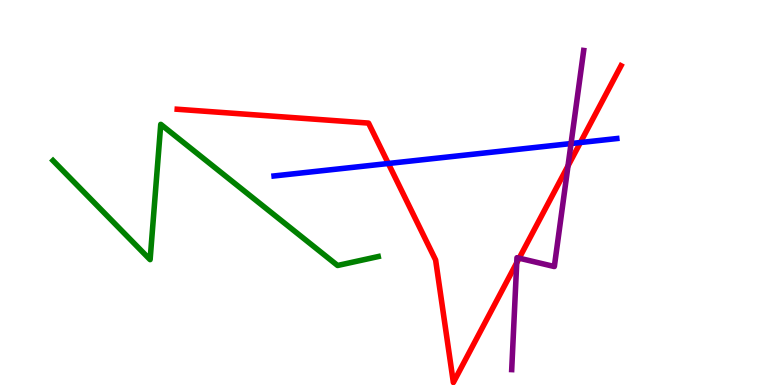[{'lines': ['blue', 'red'], 'intersections': [{'x': 5.01, 'y': 5.75}, {'x': 7.49, 'y': 6.3}]}, {'lines': ['green', 'red'], 'intersections': []}, {'lines': ['purple', 'red'], 'intersections': [{'x': 6.67, 'y': 3.17}, {'x': 6.7, 'y': 3.29}, {'x': 7.33, 'y': 5.69}]}, {'lines': ['blue', 'green'], 'intersections': []}, {'lines': ['blue', 'purple'], 'intersections': [{'x': 7.37, 'y': 6.27}]}, {'lines': ['green', 'purple'], 'intersections': []}]